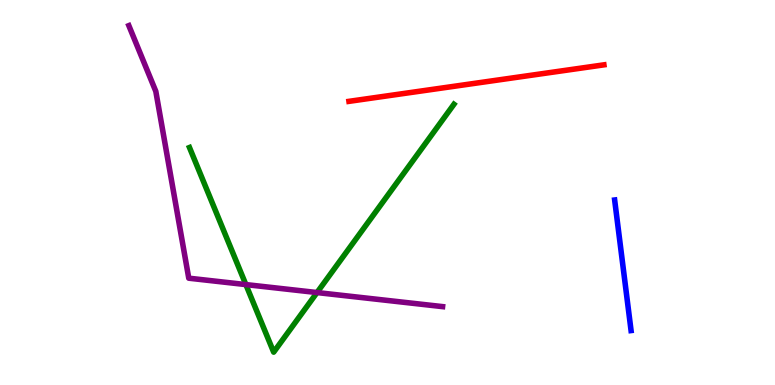[{'lines': ['blue', 'red'], 'intersections': []}, {'lines': ['green', 'red'], 'intersections': []}, {'lines': ['purple', 'red'], 'intersections': []}, {'lines': ['blue', 'green'], 'intersections': []}, {'lines': ['blue', 'purple'], 'intersections': []}, {'lines': ['green', 'purple'], 'intersections': [{'x': 3.17, 'y': 2.61}, {'x': 4.09, 'y': 2.4}]}]